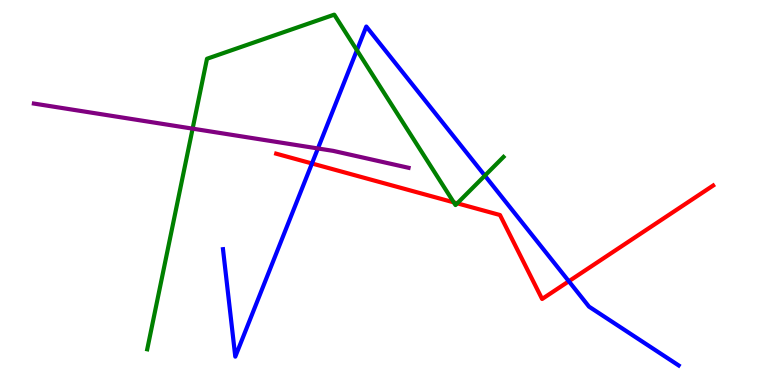[{'lines': ['blue', 'red'], 'intersections': [{'x': 4.03, 'y': 5.75}, {'x': 7.34, 'y': 2.69}]}, {'lines': ['green', 'red'], 'intersections': [{'x': 5.86, 'y': 4.74}, {'x': 5.9, 'y': 4.72}]}, {'lines': ['purple', 'red'], 'intersections': []}, {'lines': ['blue', 'green'], 'intersections': [{'x': 4.61, 'y': 8.7}, {'x': 6.26, 'y': 5.44}]}, {'lines': ['blue', 'purple'], 'intersections': [{'x': 4.1, 'y': 6.14}]}, {'lines': ['green', 'purple'], 'intersections': [{'x': 2.49, 'y': 6.66}]}]